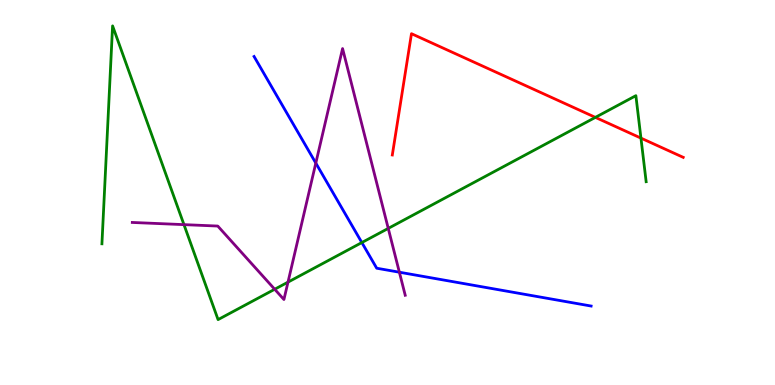[{'lines': ['blue', 'red'], 'intersections': []}, {'lines': ['green', 'red'], 'intersections': [{'x': 7.68, 'y': 6.95}, {'x': 8.27, 'y': 6.41}]}, {'lines': ['purple', 'red'], 'intersections': []}, {'lines': ['blue', 'green'], 'intersections': [{'x': 4.67, 'y': 3.7}]}, {'lines': ['blue', 'purple'], 'intersections': [{'x': 4.08, 'y': 5.76}, {'x': 5.15, 'y': 2.93}]}, {'lines': ['green', 'purple'], 'intersections': [{'x': 2.37, 'y': 4.17}, {'x': 3.54, 'y': 2.49}, {'x': 3.72, 'y': 2.67}, {'x': 5.01, 'y': 4.07}]}]